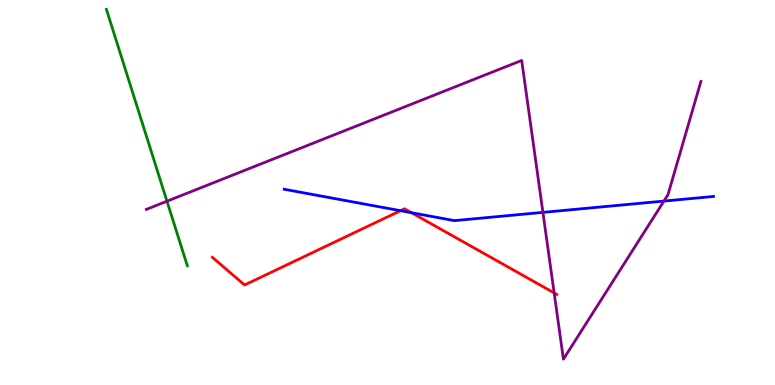[{'lines': ['blue', 'red'], 'intersections': [{'x': 5.17, 'y': 4.53}, {'x': 5.31, 'y': 4.47}]}, {'lines': ['green', 'red'], 'intersections': []}, {'lines': ['purple', 'red'], 'intersections': [{'x': 7.15, 'y': 2.39}]}, {'lines': ['blue', 'green'], 'intersections': []}, {'lines': ['blue', 'purple'], 'intersections': [{'x': 7.01, 'y': 4.48}, {'x': 8.57, 'y': 4.78}]}, {'lines': ['green', 'purple'], 'intersections': [{'x': 2.15, 'y': 4.77}]}]